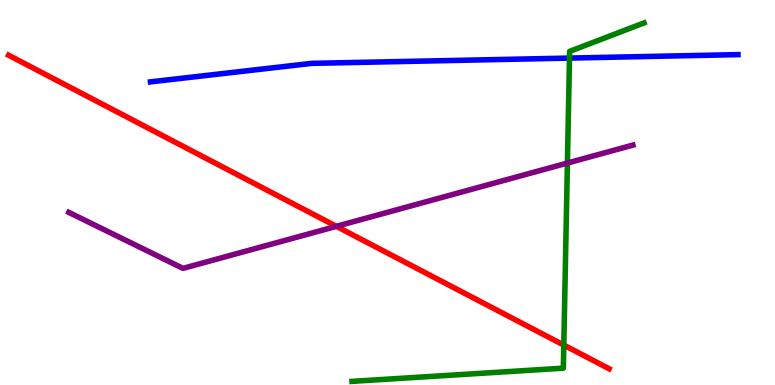[{'lines': ['blue', 'red'], 'intersections': []}, {'lines': ['green', 'red'], 'intersections': [{'x': 7.27, 'y': 1.04}]}, {'lines': ['purple', 'red'], 'intersections': [{'x': 4.34, 'y': 4.12}]}, {'lines': ['blue', 'green'], 'intersections': [{'x': 7.35, 'y': 8.49}]}, {'lines': ['blue', 'purple'], 'intersections': []}, {'lines': ['green', 'purple'], 'intersections': [{'x': 7.32, 'y': 5.77}]}]